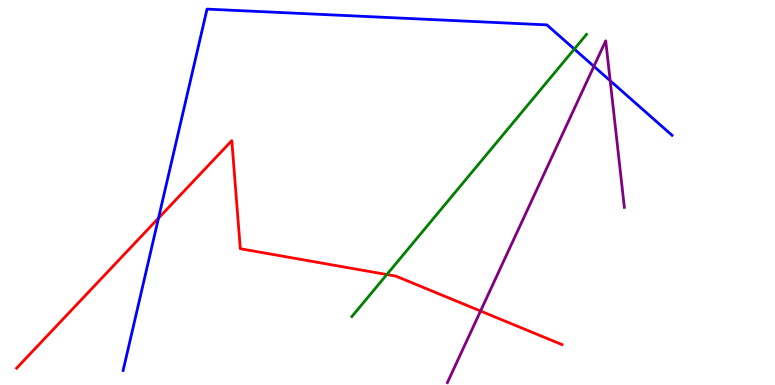[{'lines': ['blue', 'red'], 'intersections': [{'x': 2.05, 'y': 4.33}]}, {'lines': ['green', 'red'], 'intersections': [{'x': 4.99, 'y': 2.87}]}, {'lines': ['purple', 'red'], 'intersections': [{'x': 6.2, 'y': 1.92}]}, {'lines': ['blue', 'green'], 'intersections': [{'x': 7.41, 'y': 8.73}]}, {'lines': ['blue', 'purple'], 'intersections': [{'x': 7.66, 'y': 8.28}, {'x': 7.87, 'y': 7.9}]}, {'lines': ['green', 'purple'], 'intersections': []}]